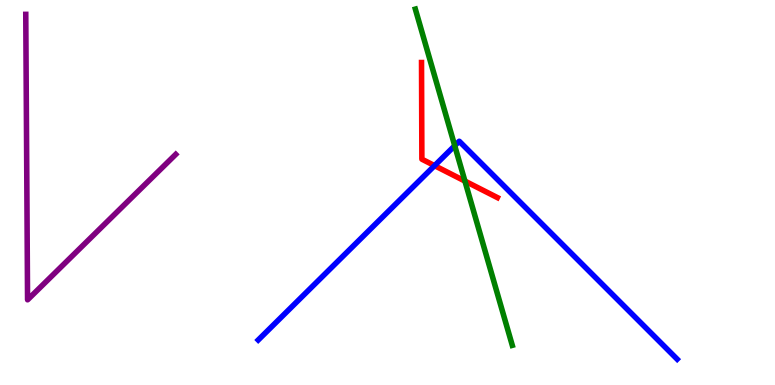[{'lines': ['blue', 'red'], 'intersections': [{'x': 5.61, 'y': 5.7}]}, {'lines': ['green', 'red'], 'intersections': [{'x': 6.0, 'y': 5.3}]}, {'lines': ['purple', 'red'], 'intersections': []}, {'lines': ['blue', 'green'], 'intersections': [{'x': 5.87, 'y': 6.22}]}, {'lines': ['blue', 'purple'], 'intersections': []}, {'lines': ['green', 'purple'], 'intersections': []}]